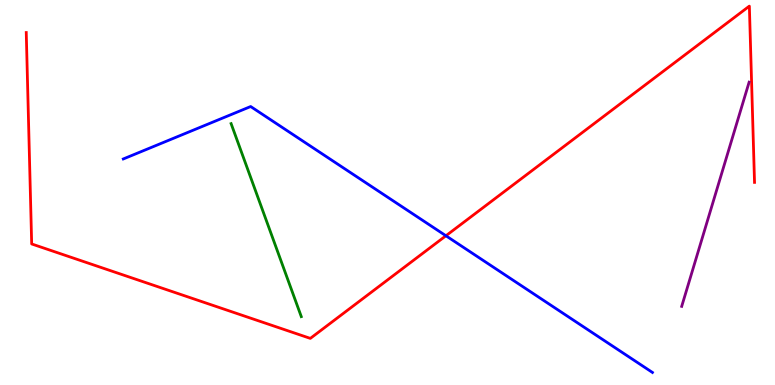[{'lines': ['blue', 'red'], 'intersections': [{'x': 5.75, 'y': 3.88}]}, {'lines': ['green', 'red'], 'intersections': []}, {'lines': ['purple', 'red'], 'intersections': []}, {'lines': ['blue', 'green'], 'intersections': []}, {'lines': ['blue', 'purple'], 'intersections': []}, {'lines': ['green', 'purple'], 'intersections': []}]